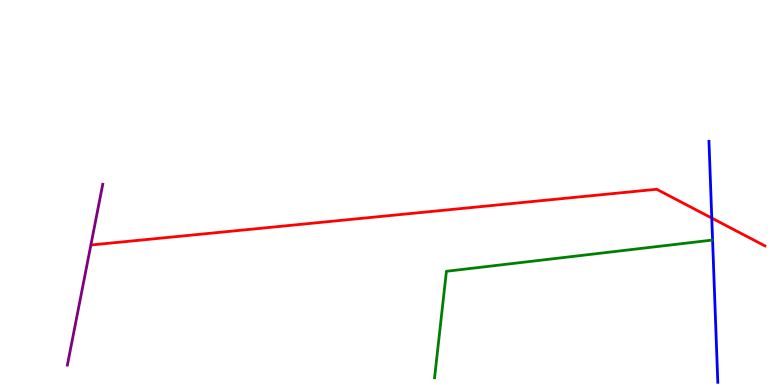[{'lines': ['blue', 'red'], 'intersections': [{'x': 9.18, 'y': 4.34}]}, {'lines': ['green', 'red'], 'intersections': []}, {'lines': ['purple', 'red'], 'intersections': []}, {'lines': ['blue', 'green'], 'intersections': []}, {'lines': ['blue', 'purple'], 'intersections': []}, {'lines': ['green', 'purple'], 'intersections': []}]